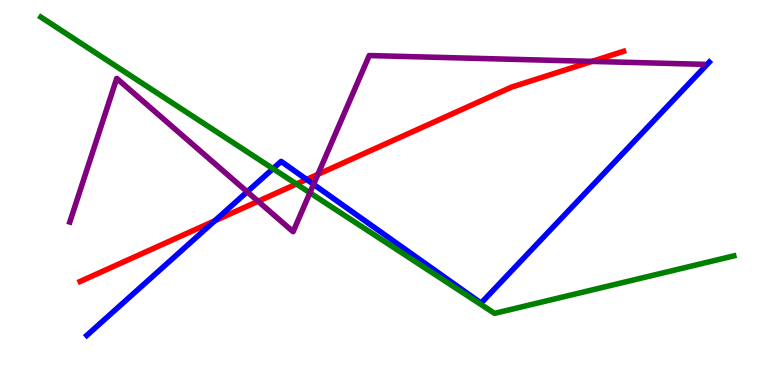[{'lines': ['blue', 'red'], 'intersections': [{'x': 2.77, 'y': 4.26}, {'x': 3.96, 'y': 5.34}]}, {'lines': ['green', 'red'], 'intersections': [{'x': 3.83, 'y': 5.22}]}, {'lines': ['purple', 'red'], 'intersections': [{'x': 3.33, 'y': 4.77}, {'x': 4.1, 'y': 5.47}, {'x': 7.64, 'y': 8.41}]}, {'lines': ['blue', 'green'], 'intersections': [{'x': 3.52, 'y': 5.62}]}, {'lines': ['blue', 'purple'], 'intersections': [{'x': 3.19, 'y': 5.02}, {'x': 4.05, 'y': 5.21}]}, {'lines': ['green', 'purple'], 'intersections': [{'x': 4.0, 'y': 4.99}]}]